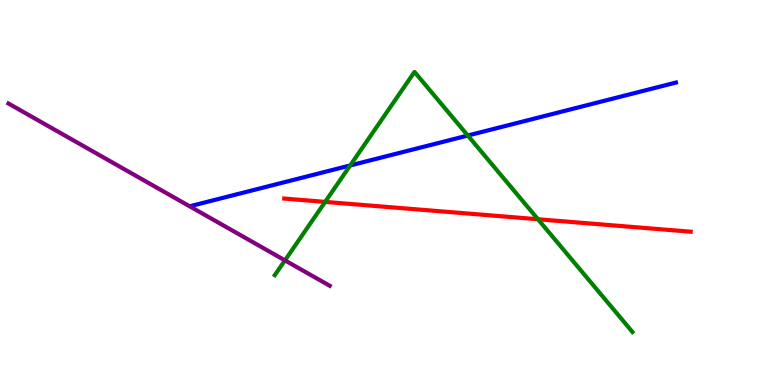[{'lines': ['blue', 'red'], 'intersections': []}, {'lines': ['green', 'red'], 'intersections': [{'x': 4.2, 'y': 4.76}, {'x': 6.94, 'y': 4.31}]}, {'lines': ['purple', 'red'], 'intersections': []}, {'lines': ['blue', 'green'], 'intersections': [{'x': 4.52, 'y': 5.7}, {'x': 6.04, 'y': 6.48}]}, {'lines': ['blue', 'purple'], 'intersections': []}, {'lines': ['green', 'purple'], 'intersections': [{'x': 3.68, 'y': 3.24}]}]